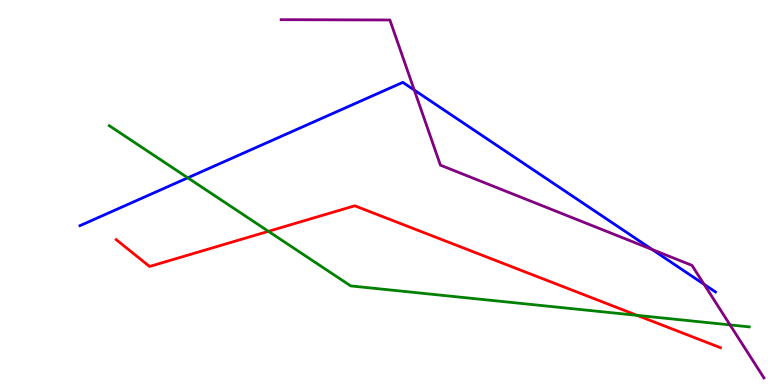[{'lines': ['blue', 'red'], 'intersections': []}, {'lines': ['green', 'red'], 'intersections': [{'x': 3.46, 'y': 3.99}, {'x': 8.22, 'y': 1.81}]}, {'lines': ['purple', 'red'], 'intersections': []}, {'lines': ['blue', 'green'], 'intersections': [{'x': 2.42, 'y': 5.38}]}, {'lines': ['blue', 'purple'], 'intersections': [{'x': 5.35, 'y': 7.66}, {'x': 8.42, 'y': 3.52}, {'x': 9.08, 'y': 2.62}]}, {'lines': ['green', 'purple'], 'intersections': [{'x': 9.42, 'y': 1.56}]}]